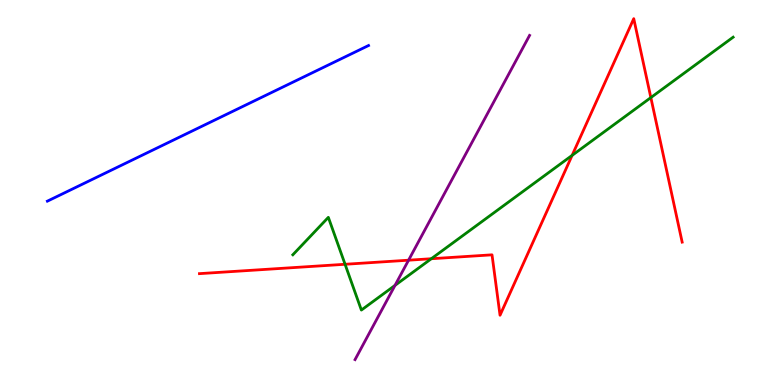[{'lines': ['blue', 'red'], 'intersections': []}, {'lines': ['green', 'red'], 'intersections': [{'x': 4.45, 'y': 3.14}, {'x': 5.57, 'y': 3.28}, {'x': 7.38, 'y': 5.96}, {'x': 8.4, 'y': 7.47}]}, {'lines': ['purple', 'red'], 'intersections': [{'x': 5.27, 'y': 3.24}]}, {'lines': ['blue', 'green'], 'intersections': []}, {'lines': ['blue', 'purple'], 'intersections': []}, {'lines': ['green', 'purple'], 'intersections': [{'x': 5.1, 'y': 2.59}]}]